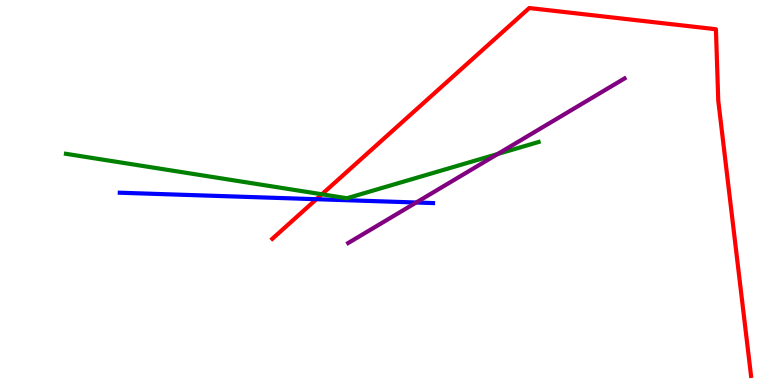[{'lines': ['blue', 'red'], 'intersections': [{'x': 4.08, 'y': 4.83}]}, {'lines': ['green', 'red'], 'intersections': [{'x': 4.15, 'y': 4.95}]}, {'lines': ['purple', 'red'], 'intersections': []}, {'lines': ['blue', 'green'], 'intersections': []}, {'lines': ['blue', 'purple'], 'intersections': [{'x': 5.37, 'y': 4.74}]}, {'lines': ['green', 'purple'], 'intersections': [{'x': 6.42, 'y': 6.0}]}]